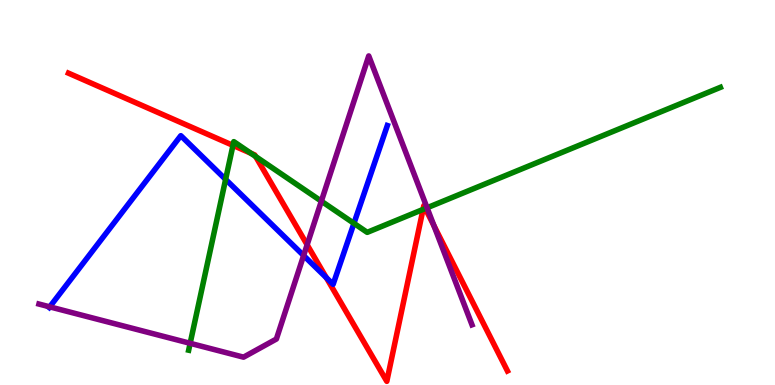[{'lines': ['blue', 'red'], 'intersections': [{'x': 4.21, 'y': 2.79}]}, {'lines': ['green', 'red'], 'intersections': [{'x': 3.01, 'y': 6.22}, {'x': 3.24, 'y': 6.02}, {'x': 3.3, 'y': 5.94}, {'x': 5.46, 'y': 4.56}, {'x': 5.49, 'y': 4.58}]}, {'lines': ['purple', 'red'], 'intersections': [{'x': 3.96, 'y': 3.64}, {'x': 5.6, 'y': 4.14}]}, {'lines': ['blue', 'green'], 'intersections': [{'x': 2.91, 'y': 5.34}, {'x': 4.57, 'y': 4.2}]}, {'lines': ['blue', 'purple'], 'intersections': [{'x': 0.642, 'y': 2.03}, {'x': 3.92, 'y': 3.36}]}, {'lines': ['green', 'purple'], 'intersections': [{'x': 2.45, 'y': 1.08}, {'x': 4.15, 'y': 4.77}, {'x': 5.51, 'y': 4.6}]}]